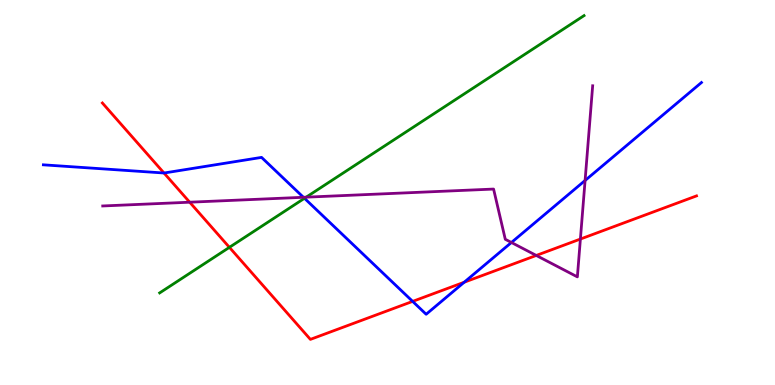[{'lines': ['blue', 'red'], 'intersections': [{'x': 2.12, 'y': 5.51}, {'x': 5.32, 'y': 2.17}, {'x': 5.99, 'y': 2.67}]}, {'lines': ['green', 'red'], 'intersections': [{'x': 2.96, 'y': 3.58}]}, {'lines': ['purple', 'red'], 'intersections': [{'x': 2.45, 'y': 4.75}, {'x': 6.92, 'y': 3.36}, {'x': 7.49, 'y': 3.79}]}, {'lines': ['blue', 'green'], 'intersections': [{'x': 3.93, 'y': 4.85}]}, {'lines': ['blue', 'purple'], 'intersections': [{'x': 3.92, 'y': 4.88}, {'x': 6.6, 'y': 3.7}, {'x': 7.55, 'y': 5.31}]}, {'lines': ['green', 'purple'], 'intersections': [{'x': 3.95, 'y': 4.88}]}]